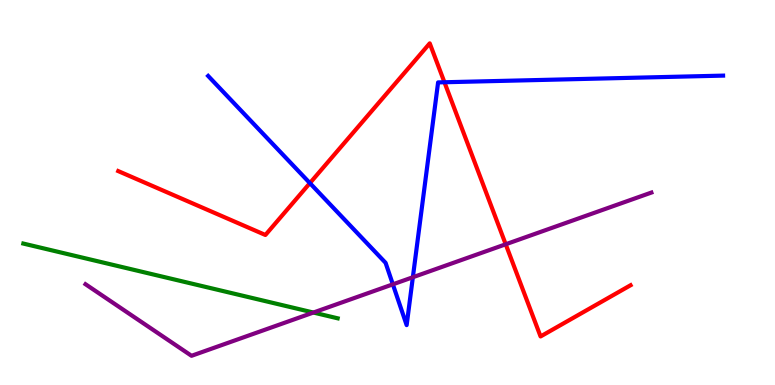[{'lines': ['blue', 'red'], 'intersections': [{'x': 4.0, 'y': 5.24}, {'x': 5.73, 'y': 7.86}]}, {'lines': ['green', 'red'], 'intersections': []}, {'lines': ['purple', 'red'], 'intersections': [{'x': 6.53, 'y': 3.66}]}, {'lines': ['blue', 'green'], 'intersections': []}, {'lines': ['blue', 'purple'], 'intersections': [{'x': 5.07, 'y': 2.61}, {'x': 5.33, 'y': 2.8}]}, {'lines': ['green', 'purple'], 'intersections': [{'x': 4.04, 'y': 1.88}]}]